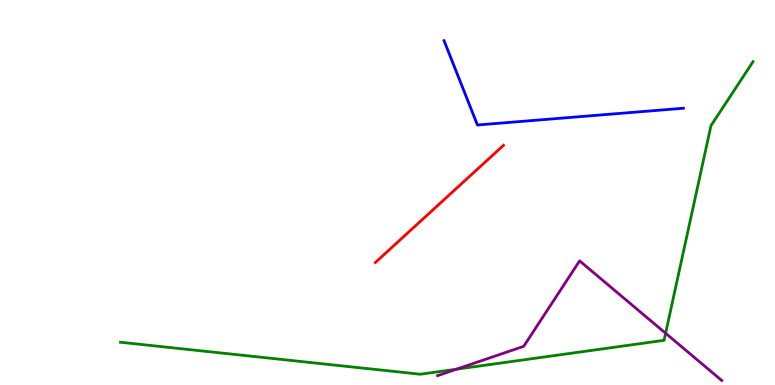[{'lines': ['blue', 'red'], 'intersections': []}, {'lines': ['green', 'red'], 'intersections': []}, {'lines': ['purple', 'red'], 'intersections': []}, {'lines': ['blue', 'green'], 'intersections': []}, {'lines': ['blue', 'purple'], 'intersections': []}, {'lines': ['green', 'purple'], 'intersections': [{'x': 5.89, 'y': 0.411}, {'x': 8.59, 'y': 1.34}]}]